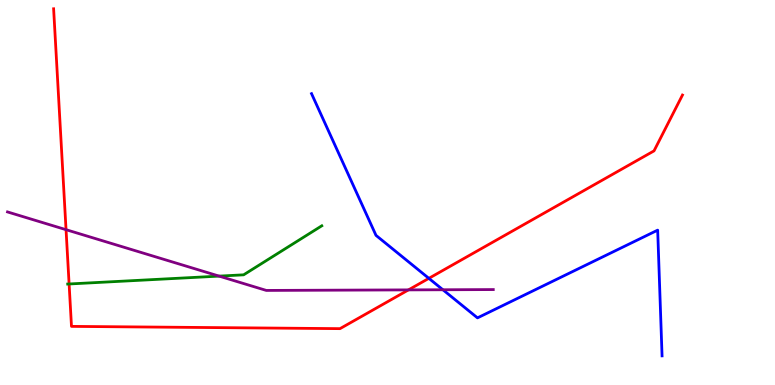[{'lines': ['blue', 'red'], 'intersections': [{'x': 5.53, 'y': 2.77}]}, {'lines': ['green', 'red'], 'intersections': [{'x': 0.892, 'y': 2.62}]}, {'lines': ['purple', 'red'], 'intersections': [{'x': 0.852, 'y': 4.03}, {'x': 5.27, 'y': 2.47}]}, {'lines': ['blue', 'green'], 'intersections': []}, {'lines': ['blue', 'purple'], 'intersections': [{'x': 5.71, 'y': 2.47}]}, {'lines': ['green', 'purple'], 'intersections': [{'x': 2.83, 'y': 2.83}]}]